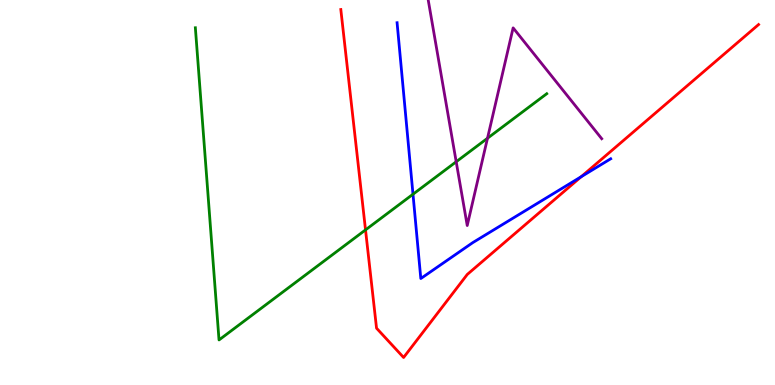[{'lines': ['blue', 'red'], 'intersections': [{'x': 7.5, 'y': 5.41}]}, {'lines': ['green', 'red'], 'intersections': [{'x': 4.72, 'y': 4.03}]}, {'lines': ['purple', 'red'], 'intersections': []}, {'lines': ['blue', 'green'], 'intersections': [{'x': 5.33, 'y': 4.96}]}, {'lines': ['blue', 'purple'], 'intersections': []}, {'lines': ['green', 'purple'], 'intersections': [{'x': 5.89, 'y': 5.8}, {'x': 6.29, 'y': 6.41}]}]